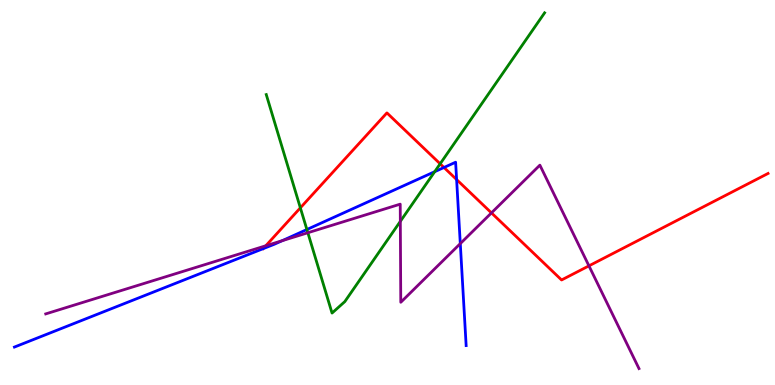[{'lines': ['blue', 'red'], 'intersections': [{'x': 3.4, 'y': 3.54}, {'x': 5.73, 'y': 5.65}, {'x': 5.89, 'y': 5.34}]}, {'lines': ['green', 'red'], 'intersections': [{'x': 3.88, 'y': 4.6}, {'x': 5.68, 'y': 5.75}]}, {'lines': ['purple', 'red'], 'intersections': [{'x': 3.43, 'y': 3.62}, {'x': 6.34, 'y': 4.47}, {'x': 7.6, 'y': 3.09}]}, {'lines': ['blue', 'green'], 'intersections': [{'x': 3.96, 'y': 4.04}, {'x': 5.61, 'y': 5.54}]}, {'lines': ['blue', 'purple'], 'intersections': [{'x': 3.64, 'y': 3.75}, {'x': 5.94, 'y': 3.67}]}, {'lines': ['green', 'purple'], 'intersections': [{'x': 3.97, 'y': 3.95}, {'x': 5.17, 'y': 4.25}]}]